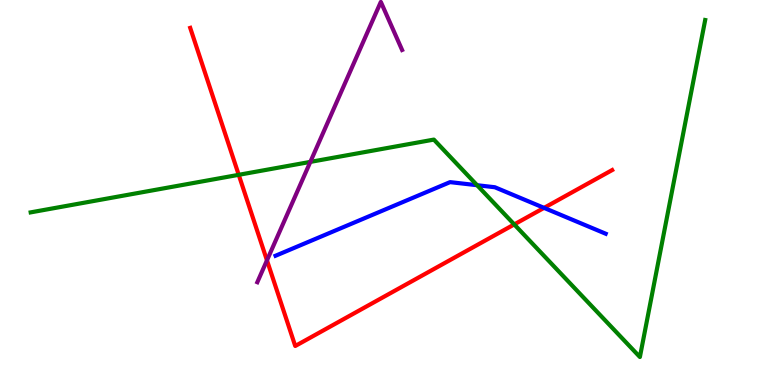[{'lines': ['blue', 'red'], 'intersections': [{'x': 7.02, 'y': 4.6}]}, {'lines': ['green', 'red'], 'intersections': [{'x': 3.08, 'y': 5.46}, {'x': 6.64, 'y': 4.17}]}, {'lines': ['purple', 'red'], 'intersections': [{'x': 3.44, 'y': 3.24}]}, {'lines': ['blue', 'green'], 'intersections': [{'x': 6.16, 'y': 5.19}]}, {'lines': ['blue', 'purple'], 'intersections': []}, {'lines': ['green', 'purple'], 'intersections': [{'x': 4.0, 'y': 5.79}]}]